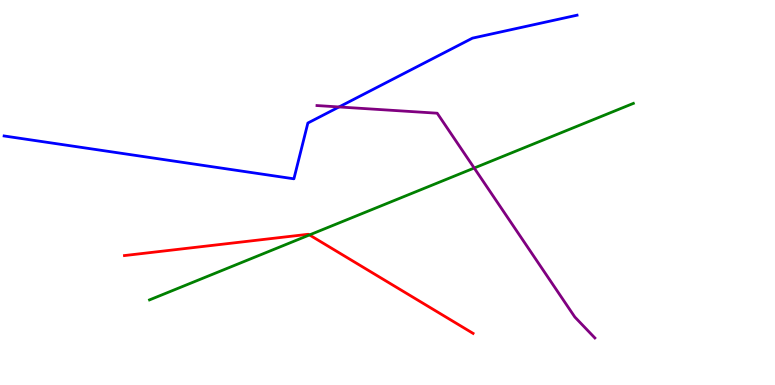[{'lines': ['blue', 'red'], 'intersections': []}, {'lines': ['green', 'red'], 'intersections': [{'x': 3.99, 'y': 3.9}]}, {'lines': ['purple', 'red'], 'intersections': []}, {'lines': ['blue', 'green'], 'intersections': []}, {'lines': ['blue', 'purple'], 'intersections': [{'x': 4.37, 'y': 7.22}]}, {'lines': ['green', 'purple'], 'intersections': [{'x': 6.12, 'y': 5.64}]}]